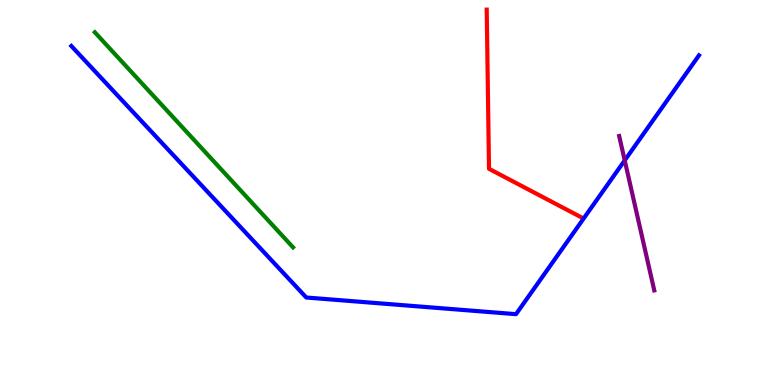[{'lines': ['blue', 'red'], 'intersections': []}, {'lines': ['green', 'red'], 'intersections': []}, {'lines': ['purple', 'red'], 'intersections': []}, {'lines': ['blue', 'green'], 'intersections': []}, {'lines': ['blue', 'purple'], 'intersections': [{'x': 8.06, 'y': 5.83}]}, {'lines': ['green', 'purple'], 'intersections': []}]